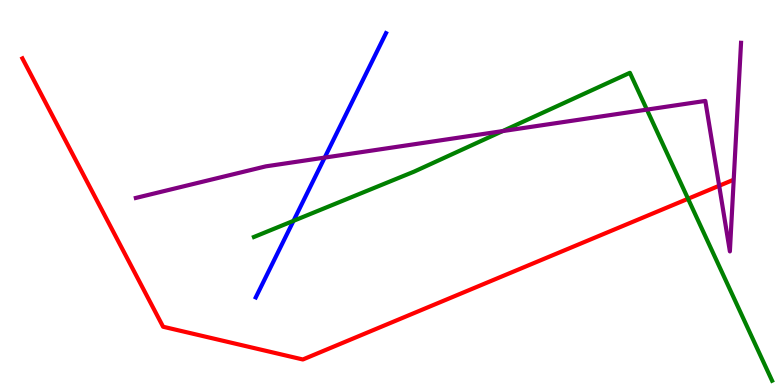[{'lines': ['blue', 'red'], 'intersections': []}, {'lines': ['green', 'red'], 'intersections': [{'x': 8.88, 'y': 4.84}]}, {'lines': ['purple', 'red'], 'intersections': [{'x': 9.28, 'y': 5.17}]}, {'lines': ['blue', 'green'], 'intersections': [{'x': 3.79, 'y': 4.26}]}, {'lines': ['blue', 'purple'], 'intersections': [{'x': 4.19, 'y': 5.91}]}, {'lines': ['green', 'purple'], 'intersections': [{'x': 6.49, 'y': 6.59}, {'x': 8.35, 'y': 7.15}]}]